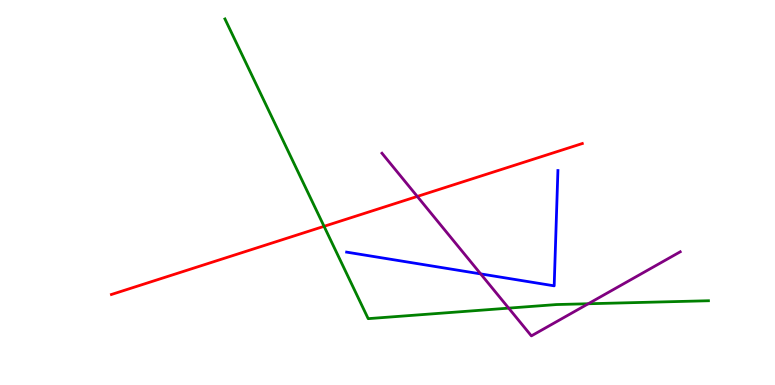[{'lines': ['blue', 'red'], 'intersections': []}, {'lines': ['green', 'red'], 'intersections': [{'x': 4.18, 'y': 4.12}]}, {'lines': ['purple', 'red'], 'intersections': [{'x': 5.38, 'y': 4.9}]}, {'lines': ['blue', 'green'], 'intersections': []}, {'lines': ['blue', 'purple'], 'intersections': [{'x': 6.2, 'y': 2.89}]}, {'lines': ['green', 'purple'], 'intersections': [{'x': 6.56, 'y': 2.0}, {'x': 7.59, 'y': 2.11}]}]